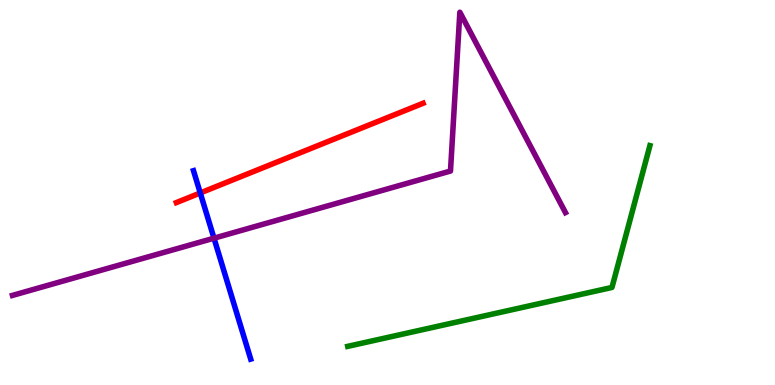[{'lines': ['blue', 'red'], 'intersections': [{'x': 2.58, 'y': 4.99}]}, {'lines': ['green', 'red'], 'intersections': []}, {'lines': ['purple', 'red'], 'intersections': []}, {'lines': ['blue', 'green'], 'intersections': []}, {'lines': ['blue', 'purple'], 'intersections': [{'x': 2.76, 'y': 3.81}]}, {'lines': ['green', 'purple'], 'intersections': []}]